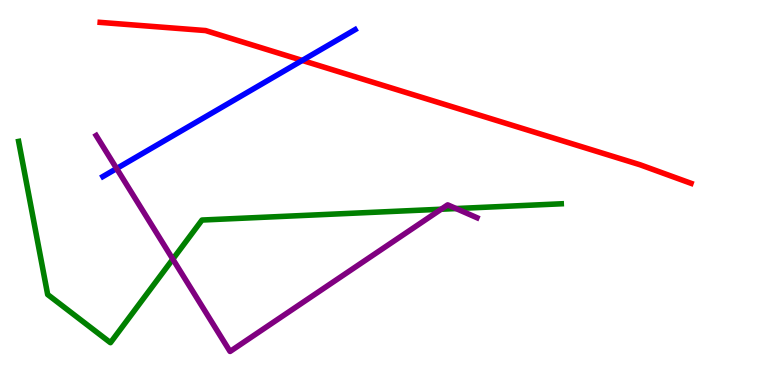[{'lines': ['blue', 'red'], 'intersections': [{'x': 3.9, 'y': 8.43}]}, {'lines': ['green', 'red'], 'intersections': []}, {'lines': ['purple', 'red'], 'intersections': []}, {'lines': ['blue', 'green'], 'intersections': []}, {'lines': ['blue', 'purple'], 'intersections': [{'x': 1.5, 'y': 5.62}]}, {'lines': ['green', 'purple'], 'intersections': [{'x': 2.23, 'y': 3.27}, {'x': 5.69, 'y': 4.57}, {'x': 5.88, 'y': 4.58}]}]